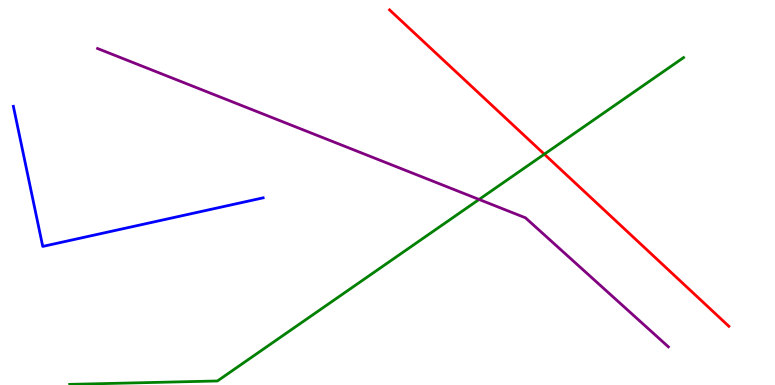[{'lines': ['blue', 'red'], 'intersections': []}, {'lines': ['green', 'red'], 'intersections': [{'x': 7.02, 'y': 5.99}]}, {'lines': ['purple', 'red'], 'intersections': []}, {'lines': ['blue', 'green'], 'intersections': []}, {'lines': ['blue', 'purple'], 'intersections': []}, {'lines': ['green', 'purple'], 'intersections': [{'x': 6.18, 'y': 4.82}]}]